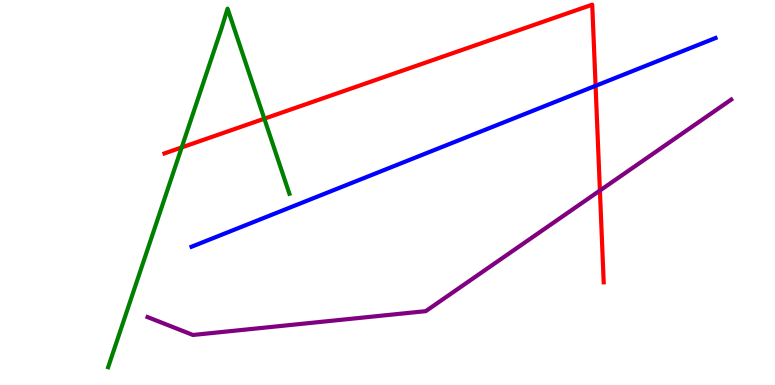[{'lines': ['blue', 'red'], 'intersections': [{'x': 7.68, 'y': 7.77}]}, {'lines': ['green', 'red'], 'intersections': [{'x': 2.34, 'y': 6.17}, {'x': 3.41, 'y': 6.92}]}, {'lines': ['purple', 'red'], 'intersections': [{'x': 7.74, 'y': 5.05}]}, {'lines': ['blue', 'green'], 'intersections': []}, {'lines': ['blue', 'purple'], 'intersections': []}, {'lines': ['green', 'purple'], 'intersections': []}]